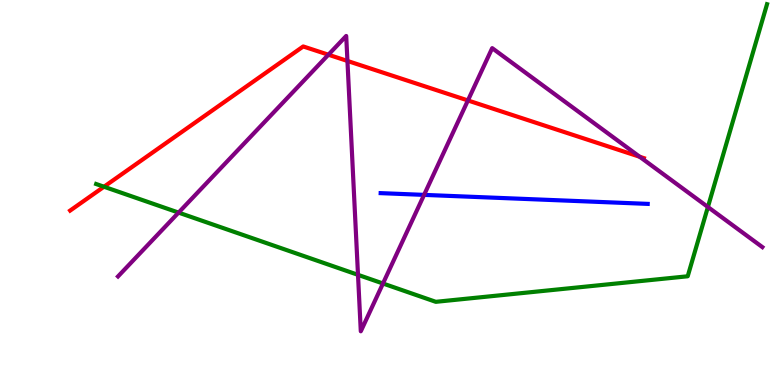[{'lines': ['blue', 'red'], 'intersections': []}, {'lines': ['green', 'red'], 'intersections': [{'x': 1.34, 'y': 5.15}]}, {'lines': ['purple', 'red'], 'intersections': [{'x': 4.24, 'y': 8.58}, {'x': 4.48, 'y': 8.42}, {'x': 6.04, 'y': 7.39}, {'x': 8.25, 'y': 5.93}]}, {'lines': ['blue', 'green'], 'intersections': []}, {'lines': ['blue', 'purple'], 'intersections': [{'x': 5.47, 'y': 4.94}]}, {'lines': ['green', 'purple'], 'intersections': [{'x': 2.3, 'y': 4.48}, {'x': 4.62, 'y': 2.86}, {'x': 4.94, 'y': 2.64}, {'x': 9.13, 'y': 4.62}]}]